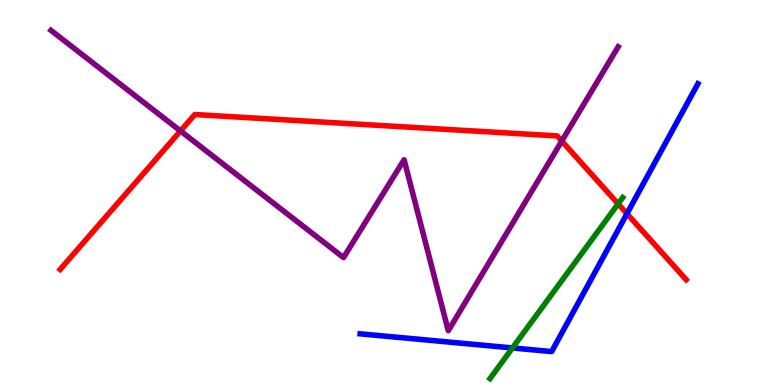[{'lines': ['blue', 'red'], 'intersections': [{'x': 8.09, 'y': 4.45}]}, {'lines': ['green', 'red'], 'intersections': [{'x': 7.98, 'y': 4.71}]}, {'lines': ['purple', 'red'], 'intersections': [{'x': 2.33, 'y': 6.6}, {'x': 7.25, 'y': 6.34}]}, {'lines': ['blue', 'green'], 'intersections': [{'x': 6.61, 'y': 0.962}]}, {'lines': ['blue', 'purple'], 'intersections': []}, {'lines': ['green', 'purple'], 'intersections': []}]